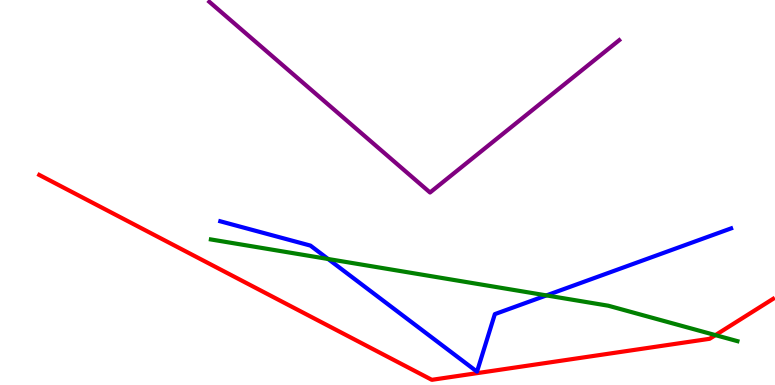[{'lines': ['blue', 'red'], 'intersections': []}, {'lines': ['green', 'red'], 'intersections': [{'x': 9.23, 'y': 1.3}]}, {'lines': ['purple', 'red'], 'intersections': []}, {'lines': ['blue', 'green'], 'intersections': [{'x': 4.23, 'y': 3.27}, {'x': 7.05, 'y': 2.33}]}, {'lines': ['blue', 'purple'], 'intersections': []}, {'lines': ['green', 'purple'], 'intersections': []}]